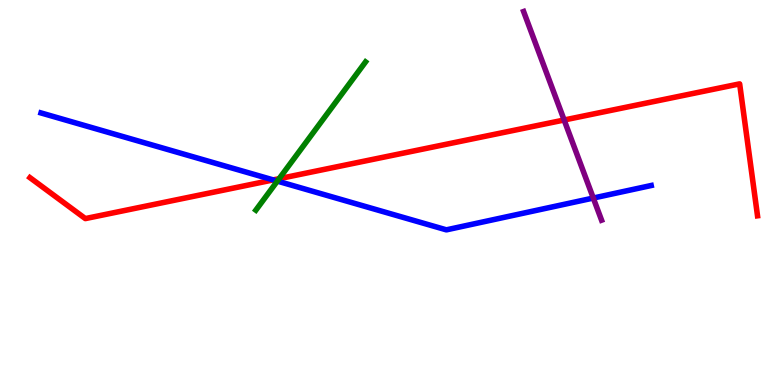[{'lines': ['blue', 'red'], 'intersections': [{'x': 3.53, 'y': 5.33}]}, {'lines': ['green', 'red'], 'intersections': [{'x': 3.6, 'y': 5.36}]}, {'lines': ['purple', 'red'], 'intersections': [{'x': 7.28, 'y': 6.88}]}, {'lines': ['blue', 'green'], 'intersections': [{'x': 3.58, 'y': 5.3}]}, {'lines': ['blue', 'purple'], 'intersections': [{'x': 7.66, 'y': 4.86}]}, {'lines': ['green', 'purple'], 'intersections': []}]